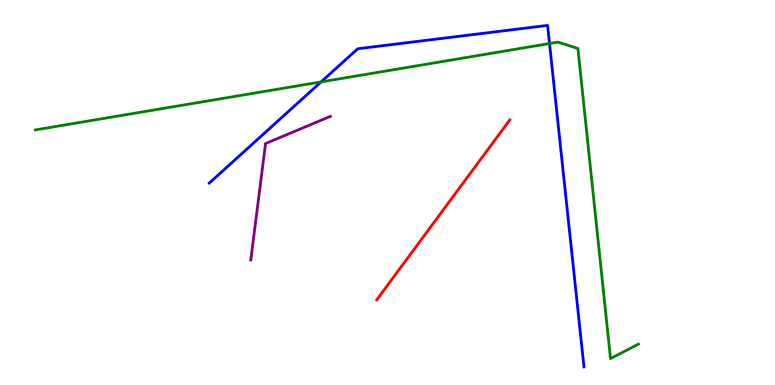[{'lines': ['blue', 'red'], 'intersections': []}, {'lines': ['green', 'red'], 'intersections': []}, {'lines': ['purple', 'red'], 'intersections': []}, {'lines': ['blue', 'green'], 'intersections': [{'x': 4.14, 'y': 7.87}, {'x': 7.09, 'y': 8.87}]}, {'lines': ['blue', 'purple'], 'intersections': []}, {'lines': ['green', 'purple'], 'intersections': []}]